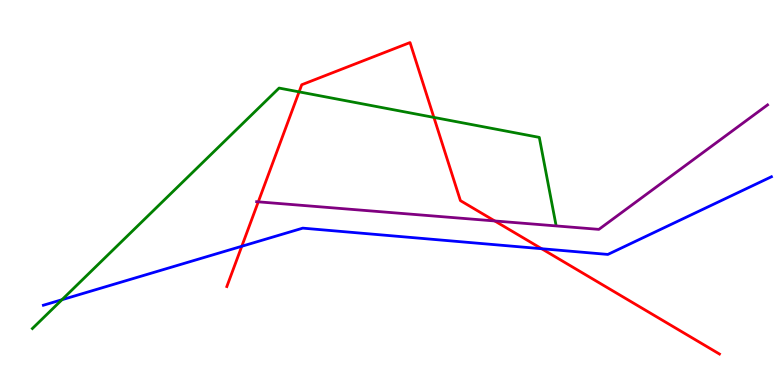[{'lines': ['blue', 'red'], 'intersections': [{'x': 3.12, 'y': 3.6}, {'x': 6.99, 'y': 3.54}]}, {'lines': ['green', 'red'], 'intersections': [{'x': 3.86, 'y': 7.61}, {'x': 5.6, 'y': 6.95}]}, {'lines': ['purple', 'red'], 'intersections': [{'x': 3.33, 'y': 4.76}, {'x': 6.38, 'y': 4.26}]}, {'lines': ['blue', 'green'], 'intersections': [{'x': 0.799, 'y': 2.22}]}, {'lines': ['blue', 'purple'], 'intersections': []}, {'lines': ['green', 'purple'], 'intersections': []}]